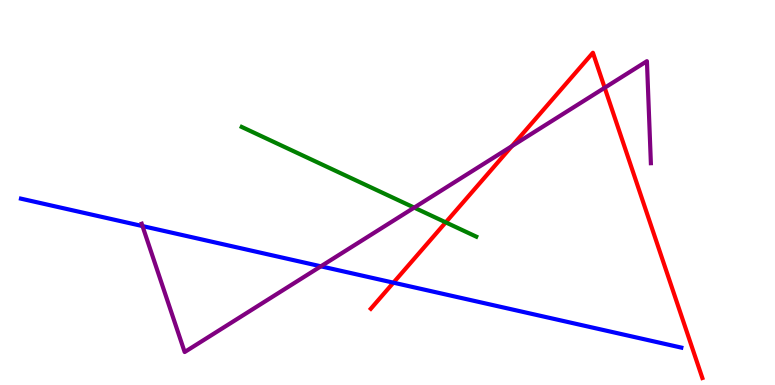[{'lines': ['blue', 'red'], 'intersections': [{'x': 5.08, 'y': 2.66}]}, {'lines': ['green', 'red'], 'intersections': [{'x': 5.75, 'y': 4.22}]}, {'lines': ['purple', 'red'], 'intersections': [{'x': 6.6, 'y': 6.2}, {'x': 7.8, 'y': 7.72}]}, {'lines': ['blue', 'green'], 'intersections': []}, {'lines': ['blue', 'purple'], 'intersections': [{'x': 1.84, 'y': 4.13}, {'x': 4.14, 'y': 3.08}]}, {'lines': ['green', 'purple'], 'intersections': [{'x': 5.34, 'y': 4.61}]}]